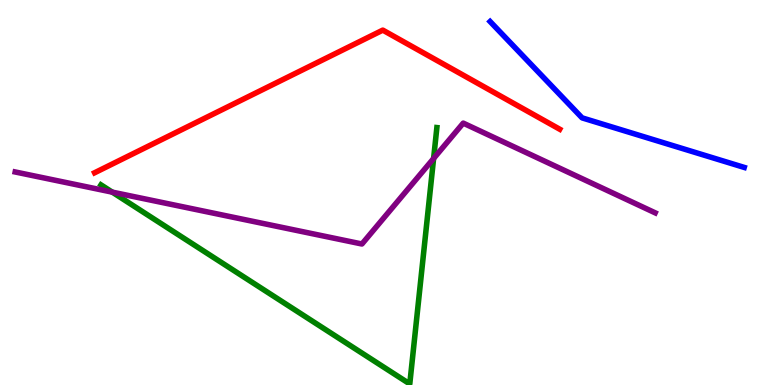[{'lines': ['blue', 'red'], 'intersections': []}, {'lines': ['green', 'red'], 'intersections': []}, {'lines': ['purple', 'red'], 'intersections': []}, {'lines': ['blue', 'green'], 'intersections': []}, {'lines': ['blue', 'purple'], 'intersections': []}, {'lines': ['green', 'purple'], 'intersections': [{'x': 1.45, 'y': 5.01}, {'x': 5.59, 'y': 5.88}]}]